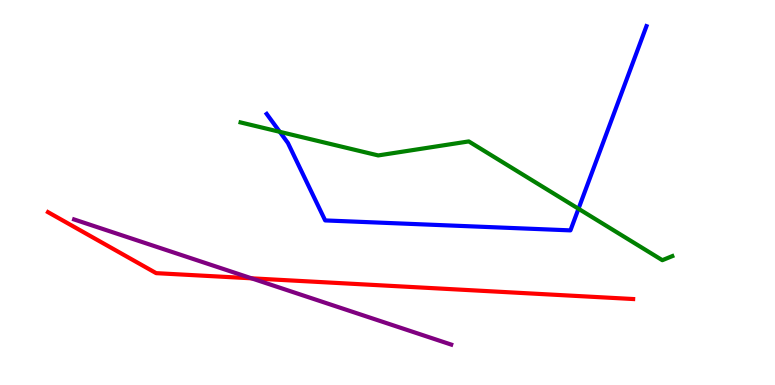[{'lines': ['blue', 'red'], 'intersections': []}, {'lines': ['green', 'red'], 'intersections': []}, {'lines': ['purple', 'red'], 'intersections': [{'x': 3.25, 'y': 2.77}]}, {'lines': ['blue', 'green'], 'intersections': [{'x': 3.61, 'y': 6.58}, {'x': 7.46, 'y': 4.58}]}, {'lines': ['blue', 'purple'], 'intersections': []}, {'lines': ['green', 'purple'], 'intersections': []}]